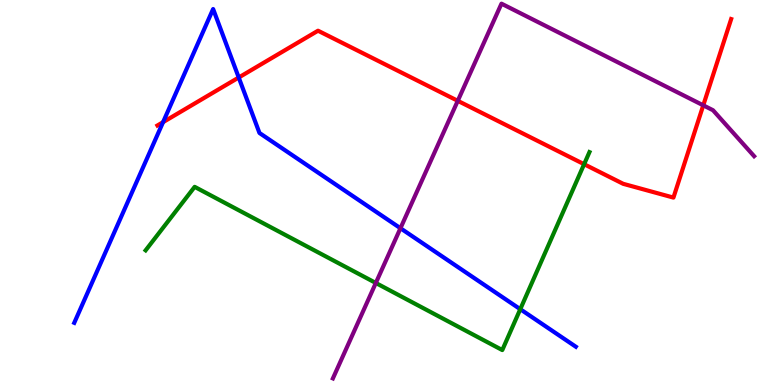[{'lines': ['blue', 'red'], 'intersections': [{'x': 2.1, 'y': 6.83}, {'x': 3.08, 'y': 7.99}]}, {'lines': ['green', 'red'], 'intersections': [{'x': 7.54, 'y': 5.73}]}, {'lines': ['purple', 'red'], 'intersections': [{'x': 5.91, 'y': 7.38}, {'x': 9.07, 'y': 7.26}]}, {'lines': ['blue', 'green'], 'intersections': [{'x': 6.71, 'y': 1.97}]}, {'lines': ['blue', 'purple'], 'intersections': [{'x': 5.17, 'y': 4.07}]}, {'lines': ['green', 'purple'], 'intersections': [{'x': 4.85, 'y': 2.65}]}]